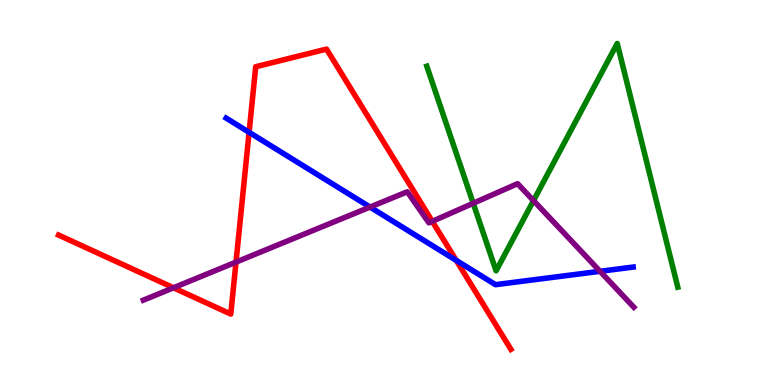[{'lines': ['blue', 'red'], 'intersections': [{'x': 3.21, 'y': 6.56}, {'x': 5.89, 'y': 3.24}]}, {'lines': ['green', 'red'], 'intersections': []}, {'lines': ['purple', 'red'], 'intersections': [{'x': 2.24, 'y': 2.53}, {'x': 3.05, 'y': 3.19}, {'x': 5.58, 'y': 4.25}]}, {'lines': ['blue', 'green'], 'intersections': []}, {'lines': ['blue', 'purple'], 'intersections': [{'x': 4.77, 'y': 4.62}, {'x': 7.74, 'y': 2.95}]}, {'lines': ['green', 'purple'], 'intersections': [{'x': 6.11, 'y': 4.72}, {'x': 6.88, 'y': 4.79}]}]